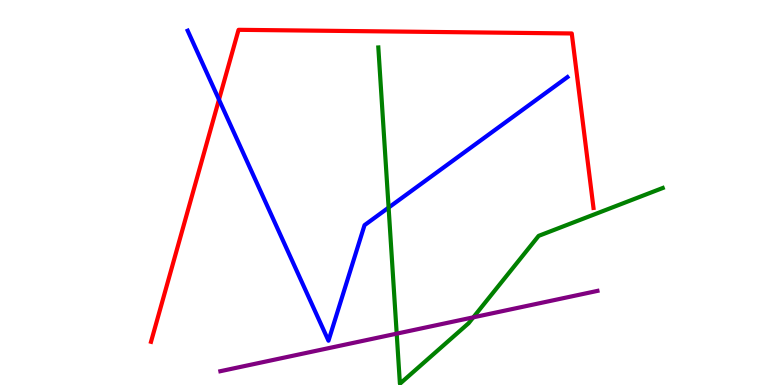[{'lines': ['blue', 'red'], 'intersections': [{'x': 2.83, 'y': 7.41}]}, {'lines': ['green', 'red'], 'intersections': []}, {'lines': ['purple', 'red'], 'intersections': []}, {'lines': ['blue', 'green'], 'intersections': [{'x': 5.01, 'y': 4.61}]}, {'lines': ['blue', 'purple'], 'intersections': []}, {'lines': ['green', 'purple'], 'intersections': [{'x': 5.12, 'y': 1.33}, {'x': 6.11, 'y': 1.76}]}]